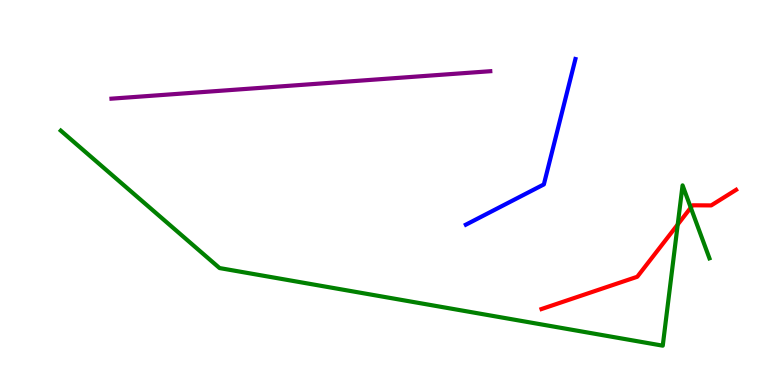[{'lines': ['blue', 'red'], 'intersections': []}, {'lines': ['green', 'red'], 'intersections': [{'x': 8.74, 'y': 4.17}, {'x': 8.91, 'y': 4.61}]}, {'lines': ['purple', 'red'], 'intersections': []}, {'lines': ['blue', 'green'], 'intersections': []}, {'lines': ['blue', 'purple'], 'intersections': []}, {'lines': ['green', 'purple'], 'intersections': []}]